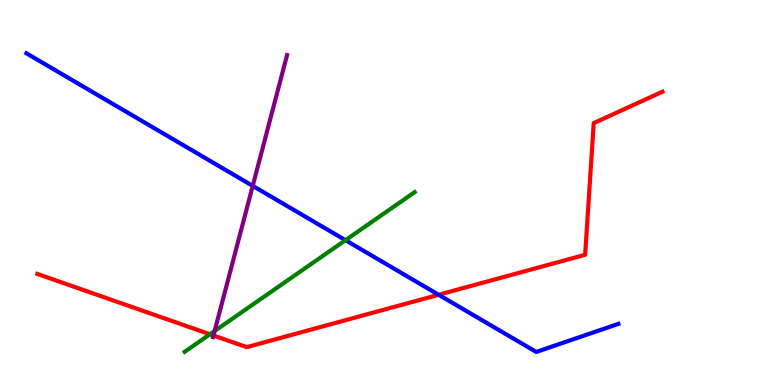[{'lines': ['blue', 'red'], 'intersections': [{'x': 5.66, 'y': 2.34}]}, {'lines': ['green', 'red'], 'intersections': [{'x': 2.71, 'y': 1.32}]}, {'lines': ['purple', 'red'], 'intersections': [{'x': 2.75, 'y': 1.29}]}, {'lines': ['blue', 'green'], 'intersections': [{'x': 4.46, 'y': 3.76}]}, {'lines': ['blue', 'purple'], 'intersections': [{'x': 3.26, 'y': 5.17}]}, {'lines': ['green', 'purple'], 'intersections': [{'x': 2.77, 'y': 1.4}]}]